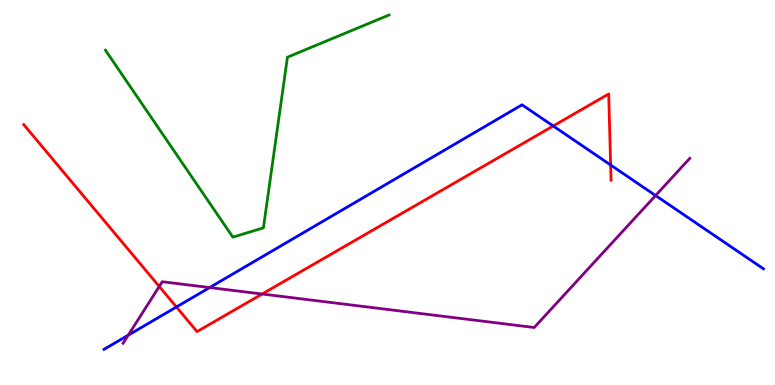[{'lines': ['blue', 'red'], 'intersections': [{'x': 2.28, 'y': 2.03}, {'x': 7.14, 'y': 6.73}, {'x': 7.88, 'y': 5.71}]}, {'lines': ['green', 'red'], 'intersections': []}, {'lines': ['purple', 'red'], 'intersections': [{'x': 2.05, 'y': 2.56}, {'x': 3.38, 'y': 2.36}]}, {'lines': ['blue', 'green'], 'intersections': []}, {'lines': ['blue', 'purple'], 'intersections': [{'x': 1.65, 'y': 1.29}, {'x': 2.71, 'y': 2.53}, {'x': 8.46, 'y': 4.92}]}, {'lines': ['green', 'purple'], 'intersections': []}]